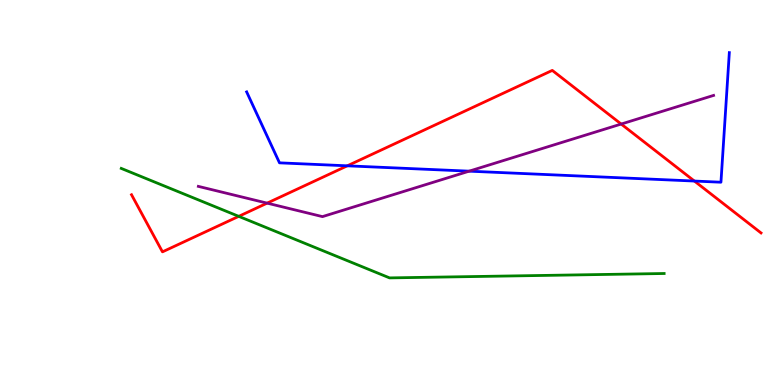[{'lines': ['blue', 'red'], 'intersections': [{'x': 4.48, 'y': 5.69}, {'x': 8.96, 'y': 5.3}]}, {'lines': ['green', 'red'], 'intersections': [{'x': 3.08, 'y': 4.38}]}, {'lines': ['purple', 'red'], 'intersections': [{'x': 3.45, 'y': 4.72}, {'x': 8.02, 'y': 6.78}]}, {'lines': ['blue', 'green'], 'intersections': []}, {'lines': ['blue', 'purple'], 'intersections': [{'x': 6.05, 'y': 5.55}]}, {'lines': ['green', 'purple'], 'intersections': []}]